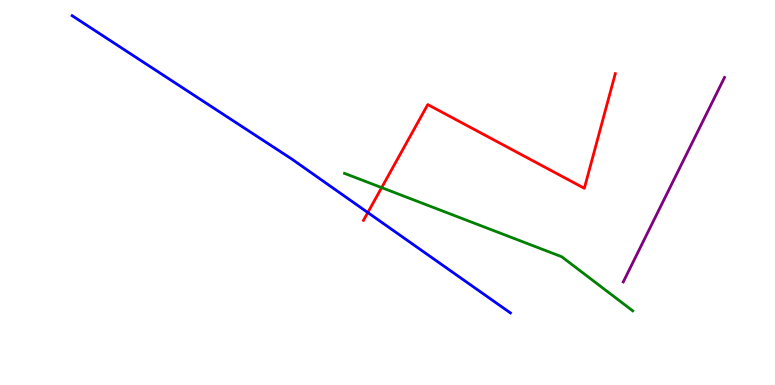[{'lines': ['blue', 'red'], 'intersections': [{'x': 4.75, 'y': 4.48}]}, {'lines': ['green', 'red'], 'intersections': [{'x': 4.92, 'y': 5.13}]}, {'lines': ['purple', 'red'], 'intersections': []}, {'lines': ['blue', 'green'], 'intersections': []}, {'lines': ['blue', 'purple'], 'intersections': []}, {'lines': ['green', 'purple'], 'intersections': []}]